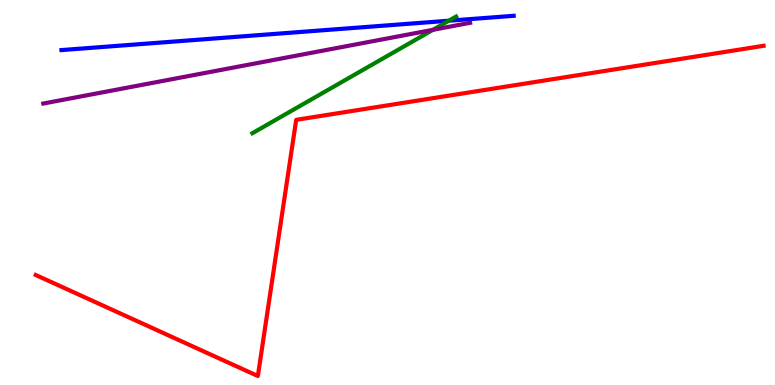[{'lines': ['blue', 'red'], 'intersections': []}, {'lines': ['green', 'red'], 'intersections': []}, {'lines': ['purple', 'red'], 'intersections': []}, {'lines': ['blue', 'green'], 'intersections': [{'x': 5.79, 'y': 9.46}]}, {'lines': ['blue', 'purple'], 'intersections': []}, {'lines': ['green', 'purple'], 'intersections': [{'x': 5.59, 'y': 9.23}]}]